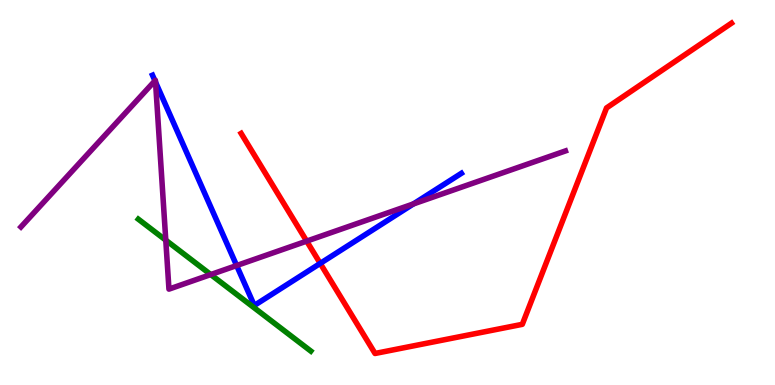[{'lines': ['blue', 'red'], 'intersections': [{'x': 4.13, 'y': 3.16}]}, {'lines': ['green', 'red'], 'intersections': []}, {'lines': ['purple', 'red'], 'intersections': [{'x': 3.96, 'y': 3.74}]}, {'lines': ['blue', 'green'], 'intersections': []}, {'lines': ['blue', 'purple'], 'intersections': [{'x': 2.0, 'y': 7.9}, {'x': 2.01, 'y': 7.87}, {'x': 3.05, 'y': 3.1}, {'x': 5.33, 'y': 4.7}]}, {'lines': ['green', 'purple'], 'intersections': [{'x': 2.14, 'y': 3.76}, {'x': 2.72, 'y': 2.87}]}]